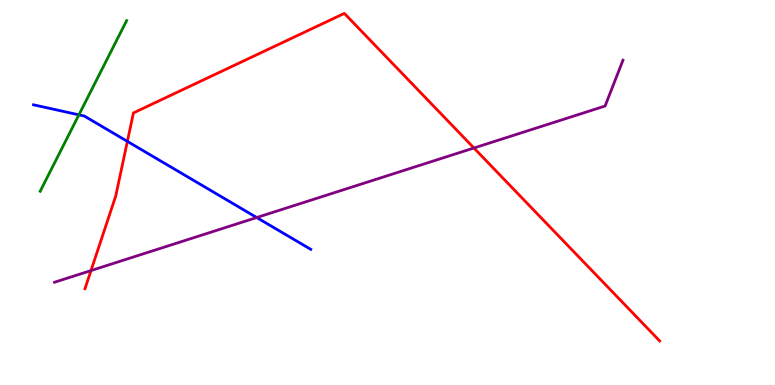[{'lines': ['blue', 'red'], 'intersections': [{'x': 1.64, 'y': 6.33}]}, {'lines': ['green', 'red'], 'intersections': []}, {'lines': ['purple', 'red'], 'intersections': [{'x': 1.17, 'y': 2.97}, {'x': 6.12, 'y': 6.16}]}, {'lines': ['blue', 'green'], 'intersections': [{'x': 1.02, 'y': 7.02}]}, {'lines': ['blue', 'purple'], 'intersections': [{'x': 3.31, 'y': 4.35}]}, {'lines': ['green', 'purple'], 'intersections': []}]